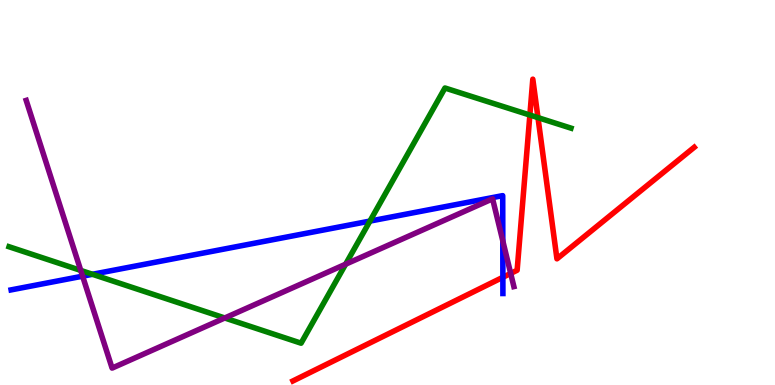[{'lines': ['blue', 'red'], 'intersections': [{'x': 6.49, 'y': 2.8}]}, {'lines': ['green', 'red'], 'intersections': [{'x': 6.84, 'y': 7.01}, {'x': 6.94, 'y': 6.94}]}, {'lines': ['purple', 'red'], 'intersections': [{'x': 6.59, 'y': 2.9}]}, {'lines': ['blue', 'green'], 'intersections': [{'x': 1.19, 'y': 2.88}, {'x': 4.77, 'y': 4.26}]}, {'lines': ['blue', 'purple'], 'intersections': [{'x': 1.07, 'y': 2.83}, {'x': 6.49, 'y': 3.74}]}, {'lines': ['green', 'purple'], 'intersections': [{'x': 1.04, 'y': 2.98}, {'x': 2.9, 'y': 1.74}, {'x': 4.46, 'y': 3.14}]}]